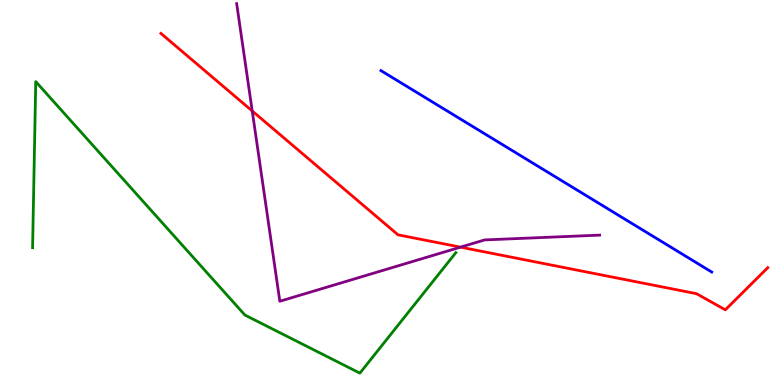[{'lines': ['blue', 'red'], 'intersections': []}, {'lines': ['green', 'red'], 'intersections': []}, {'lines': ['purple', 'red'], 'intersections': [{'x': 3.25, 'y': 7.12}, {'x': 5.94, 'y': 3.58}]}, {'lines': ['blue', 'green'], 'intersections': []}, {'lines': ['blue', 'purple'], 'intersections': []}, {'lines': ['green', 'purple'], 'intersections': []}]